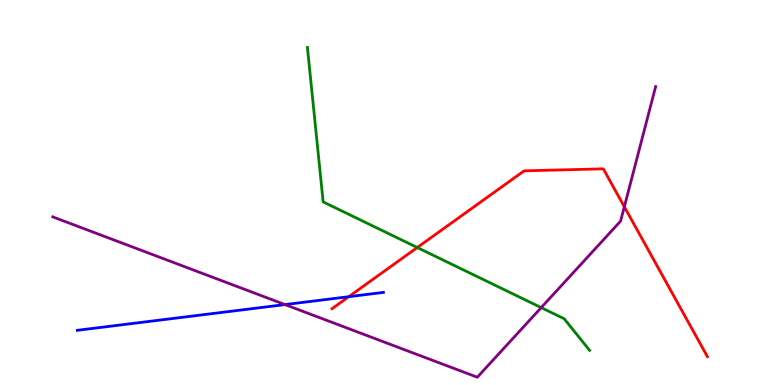[{'lines': ['blue', 'red'], 'intersections': [{'x': 4.5, 'y': 2.29}]}, {'lines': ['green', 'red'], 'intersections': [{'x': 5.38, 'y': 3.57}]}, {'lines': ['purple', 'red'], 'intersections': [{'x': 8.06, 'y': 4.63}]}, {'lines': ['blue', 'green'], 'intersections': []}, {'lines': ['blue', 'purple'], 'intersections': [{'x': 3.68, 'y': 2.09}]}, {'lines': ['green', 'purple'], 'intersections': [{'x': 6.98, 'y': 2.01}]}]